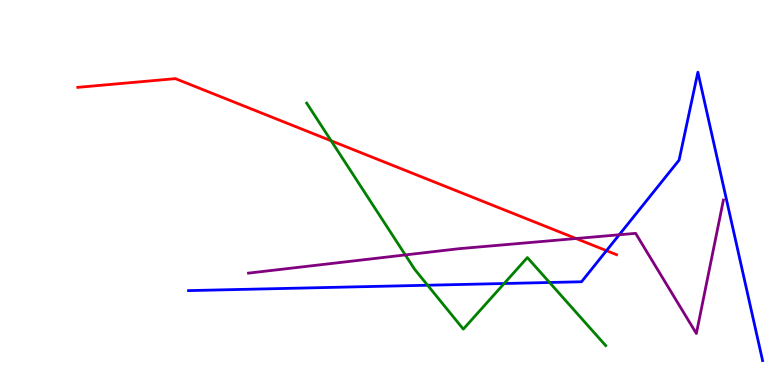[{'lines': ['blue', 'red'], 'intersections': [{'x': 7.83, 'y': 3.49}]}, {'lines': ['green', 'red'], 'intersections': [{'x': 4.27, 'y': 6.34}]}, {'lines': ['purple', 'red'], 'intersections': [{'x': 7.43, 'y': 3.8}]}, {'lines': ['blue', 'green'], 'intersections': [{'x': 5.52, 'y': 2.59}, {'x': 6.51, 'y': 2.64}, {'x': 7.09, 'y': 2.66}]}, {'lines': ['blue', 'purple'], 'intersections': [{'x': 7.99, 'y': 3.9}]}, {'lines': ['green', 'purple'], 'intersections': [{'x': 5.23, 'y': 3.38}]}]